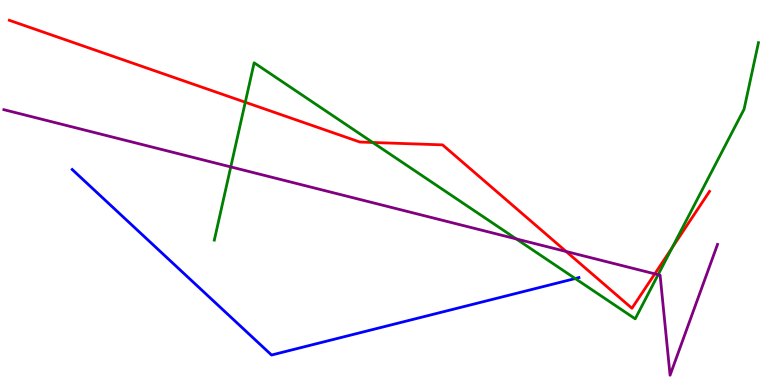[{'lines': ['blue', 'red'], 'intersections': []}, {'lines': ['green', 'red'], 'intersections': [{'x': 3.16, 'y': 7.34}, {'x': 4.81, 'y': 6.3}, {'x': 8.67, 'y': 3.57}]}, {'lines': ['purple', 'red'], 'intersections': [{'x': 7.31, 'y': 3.47}, {'x': 8.45, 'y': 2.89}]}, {'lines': ['blue', 'green'], 'intersections': [{'x': 7.42, 'y': 2.77}]}, {'lines': ['blue', 'purple'], 'intersections': []}, {'lines': ['green', 'purple'], 'intersections': [{'x': 2.98, 'y': 5.66}, {'x': 6.66, 'y': 3.79}, {'x': 8.49, 'y': 2.87}]}]